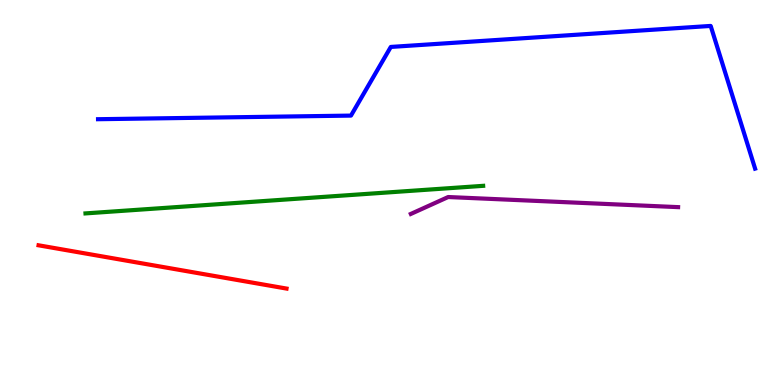[{'lines': ['blue', 'red'], 'intersections': []}, {'lines': ['green', 'red'], 'intersections': []}, {'lines': ['purple', 'red'], 'intersections': []}, {'lines': ['blue', 'green'], 'intersections': []}, {'lines': ['blue', 'purple'], 'intersections': []}, {'lines': ['green', 'purple'], 'intersections': []}]